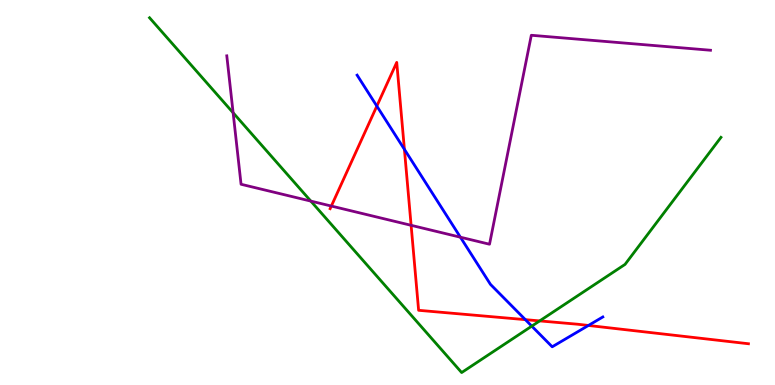[{'lines': ['blue', 'red'], 'intersections': [{'x': 4.86, 'y': 7.24}, {'x': 5.22, 'y': 6.12}, {'x': 6.78, 'y': 1.7}, {'x': 7.59, 'y': 1.55}]}, {'lines': ['green', 'red'], 'intersections': [{'x': 6.96, 'y': 1.66}]}, {'lines': ['purple', 'red'], 'intersections': [{'x': 4.28, 'y': 4.65}, {'x': 5.3, 'y': 4.15}]}, {'lines': ['blue', 'green'], 'intersections': [{'x': 6.86, 'y': 1.53}]}, {'lines': ['blue', 'purple'], 'intersections': [{'x': 5.94, 'y': 3.84}]}, {'lines': ['green', 'purple'], 'intersections': [{'x': 3.01, 'y': 7.07}, {'x': 4.01, 'y': 4.78}]}]